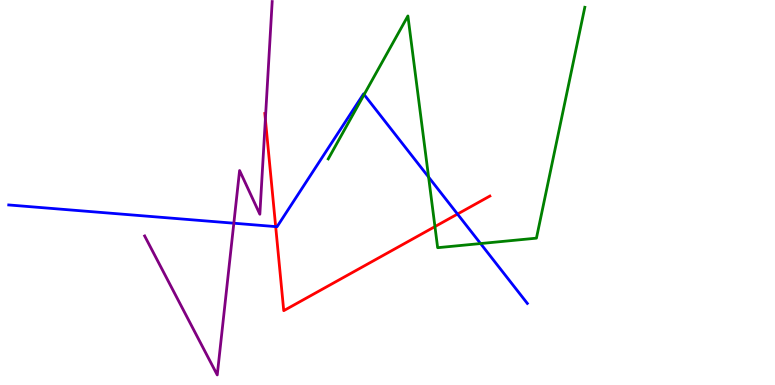[{'lines': ['blue', 'red'], 'intersections': [{'x': 3.56, 'y': 4.11}, {'x': 5.9, 'y': 4.44}]}, {'lines': ['green', 'red'], 'intersections': [{'x': 5.61, 'y': 4.11}]}, {'lines': ['purple', 'red'], 'intersections': [{'x': 3.42, 'y': 6.9}]}, {'lines': ['blue', 'green'], 'intersections': [{'x': 4.7, 'y': 7.54}, {'x': 5.53, 'y': 5.4}, {'x': 6.2, 'y': 3.67}]}, {'lines': ['blue', 'purple'], 'intersections': [{'x': 3.02, 'y': 4.2}]}, {'lines': ['green', 'purple'], 'intersections': []}]